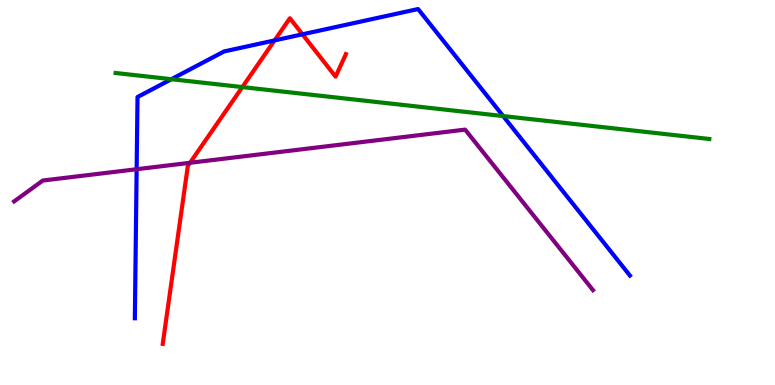[{'lines': ['blue', 'red'], 'intersections': [{'x': 3.54, 'y': 8.95}, {'x': 3.9, 'y': 9.11}]}, {'lines': ['green', 'red'], 'intersections': [{'x': 3.13, 'y': 7.74}]}, {'lines': ['purple', 'red'], 'intersections': [{'x': 2.45, 'y': 5.77}]}, {'lines': ['blue', 'green'], 'intersections': [{'x': 2.21, 'y': 7.94}, {'x': 6.49, 'y': 6.99}]}, {'lines': ['blue', 'purple'], 'intersections': [{'x': 1.76, 'y': 5.6}]}, {'lines': ['green', 'purple'], 'intersections': []}]